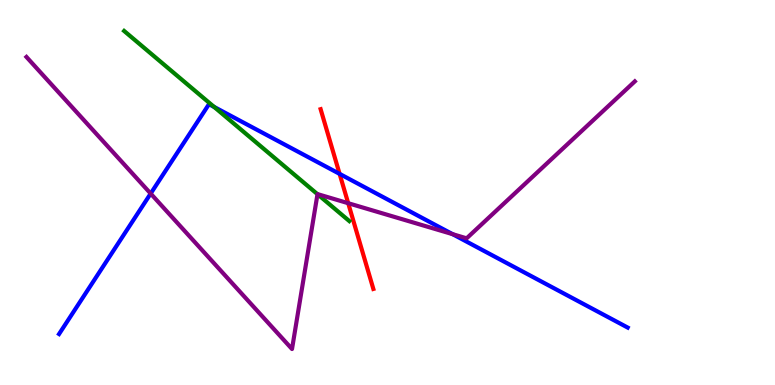[{'lines': ['blue', 'red'], 'intersections': [{'x': 4.38, 'y': 5.48}]}, {'lines': ['green', 'red'], 'intersections': []}, {'lines': ['purple', 'red'], 'intersections': [{'x': 4.49, 'y': 4.72}]}, {'lines': ['blue', 'green'], 'intersections': [{'x': 2.76, 'y': 7.22}]}, {'lines': ['blue', 'purple'], 'intersections': [{'x': 1.94, 'y': 4.97}, {'x': 5.84, 'y': 3.92}]}, {'lines': ['green', 'purple'], 'intersections': [{'x': 4.1, 'y': 4.96}]}]